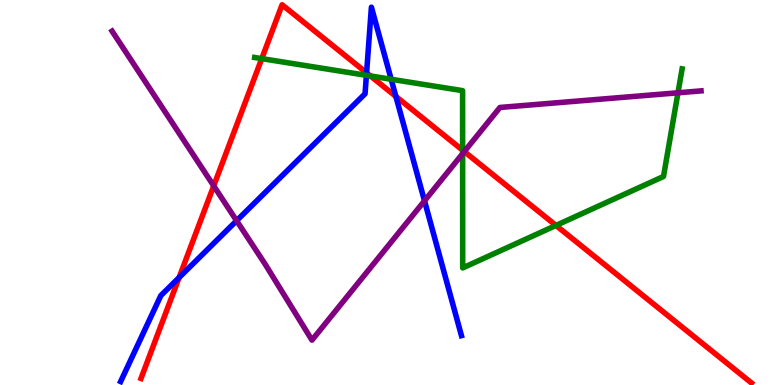[{'lines': ['blue', 'red'], 'intersections': [{'x': 2.31, 'y': 2.79}, {'x': 4.73, 'y': 8.11}, {'x': 5.11, 'y': 7.49}]}, {'lines': ['green', 'red'], 'intersections': [{'x': 3.38, 'y': 8.48}, {'x': 4.78, 'y': 8.03}, {'x': 5.97, 'y': 6.1}, {'x': 7.17, 'y': 4.14}]}, {'lines': ['purple', 'red'], 'intersections': [{'x': 2.76, 'y': 5.17}, {'x': 5.99, 'y': 6.06}]}, {'lines': ['blue', 'green'], 'intersections': [{'x': 4.73, 'y': 8.04}, {'x': 5.05, 'y': 7.94}]}, {'lines': ['blue', 'purple'], 'intersections': [{'x': 3.05, 'y': 4.27}, {'x': 5.48, 'y': 4.78}]}, {'lines': ['green', 'purple'], 'intersections': [{'x': 5.97, 'y': 6.01}, {'x': 8.75, 'y': 7.59}]}]